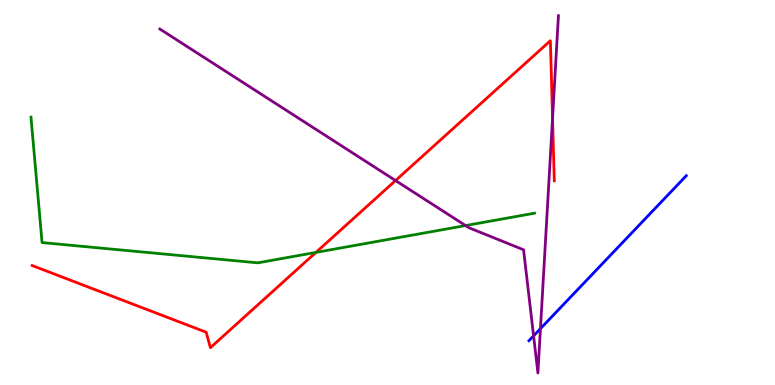[{'lines': ['blue', 'red'], 'intersections': []}, {'lines': ['green', 'red'], 'intersections': [{'x': 4.08, 'y': 3.44}]}, {'lines': ['purple', 'red'], 'intersections': [{'x': 5.1, 'y': 5.31}, {'x': 7.13, 'y': 6.93}]}, {'lines': ['blue', 'green'], 'intersections': []}, {'lines': ['blue', 'purple'], 'intersections': [{'x': 6.88, 'y': 1.28}, {'x': 6.97, 'y': 1.46}]}, {'lines': ['green', 'purple'], 'intersections': [{'x': 6.01, 'y': 4.14}]}]